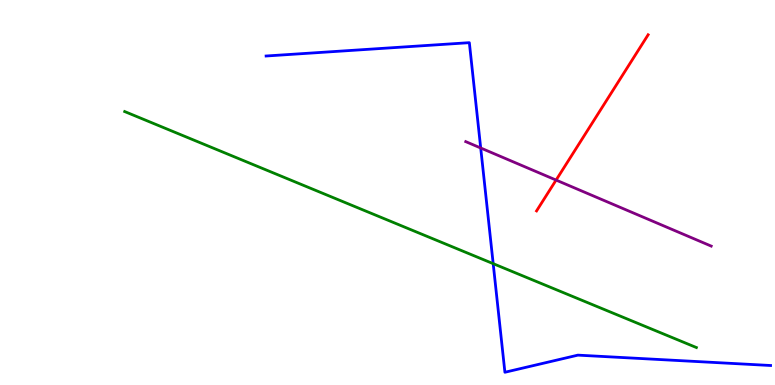[{'lines': ['blue', 'red'], 'intersections': []}, {'lines': ['green', 'red'], 'intersections': []}, {'lines': ['purple', 'red'], 'intersections': [{'x': 7.18, 'y': 5.32}]}, {'lines': ['blue', 'green'], 'intersections': [{'x': 6.36, 'y': 3.15}]}, {'lines': ['blue', 'purple'], 'intersections': [{'x': 6.2, 'y': 6.16}]}, {'lines': ['green', 'purple'], 'intersections': []}]